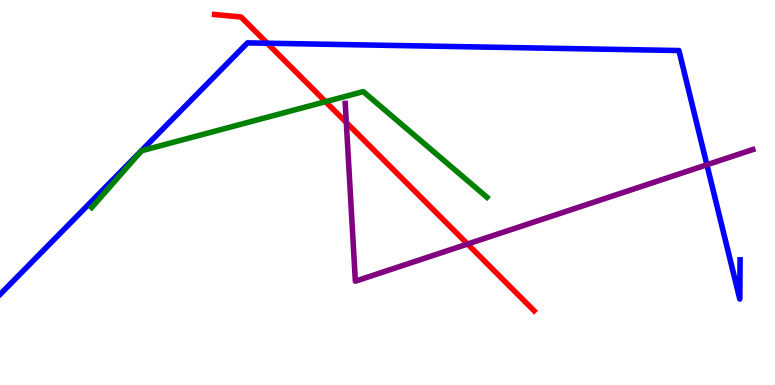[{'lines': ['blue', 'red'], 'intersections': [{'x': 3.45, 'y': 8.88}]}, {'lines': ['green', 'red'], 'intersections': [{'x': 4.2, 'y': 7.36}]}, {'lines': ['purple', 'red'], 'intersections': [{'x': 4.47, 'y': 6.82}, {'x': 6.03, 'y': 3.66}]}, {'lines': ['blue', 'green'], 'intersections': []}, {'lines': ['blue', 'purple'], 'intersections': [{'x': 9.12, 'y': 5.72}]}, {'lines': ['green', 'purple'], 'intersections': []}]